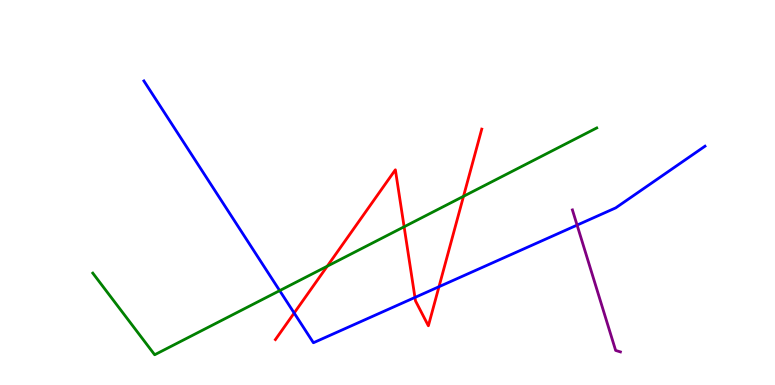[{'lines': ['blue', 'red'], 'intersections': [{'x': 3.8, 'y': 1.87}, {'x': 5.35, 'y': 2.27}, {'x': 5.66, 'y': 2.55}]}, {'lines': ['green', 'red'], 'intersections': [{'x': 4.22, 'y': 3.09}, {'x': 5.21, 'y': 4.11}, {'x': 5.98, 'y': 4.9}]}, {'lines': ['purple', 'red'], 'intersections': []}, {'lines': ['blue', 'green'], 'intersections': [{'x': 3.61, 'y': 2.45}]}, {'lines': ['blue', 'purple'], 'intersections': [{'x': 7.45, 'y': 4.15}]}, {'lines': ['green', 'purple'], 'intersections': []}]